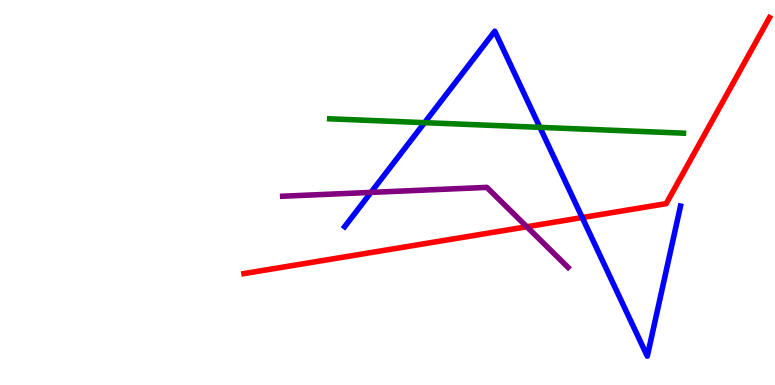[{'lines': ['blue', 'red'], 'intersections': [{'x': 7.51, 'y': 4.35}]}, {'lines': ['green', 'red'], 'intersections': []}, {'lines': ['purple', 'red'], 'intersections': [{'x': 6.8, 'y': 4.11}]}, {'lines': ['blue', 'green'], 'intersections': [{'x': 5.48, 'y': 6.81}, {'x': 6.97, 'y': 6.69}]}, {'lines': ['blue', 'purple'], 'intersections': [{'x': 4.79, 'y': 5.0}]}, {'lines': ['green', 'purple'], 'intersections': []}]